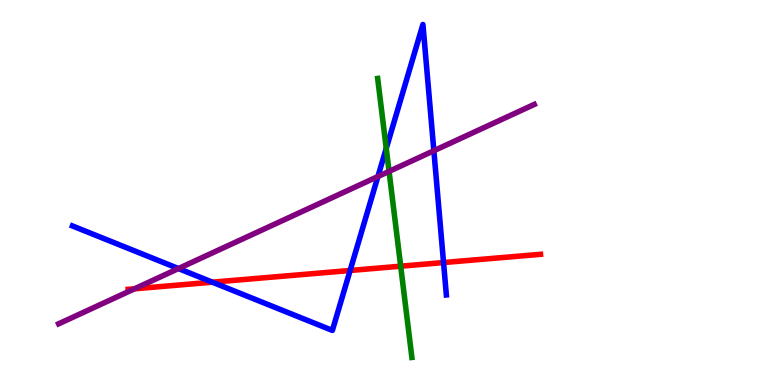[{'lines': ['blue', 'red'], 'intersections': [{'x': 2.74, 'y': 2.67}, {'x': 4.52, 'y': 2.97}, {'x': 5.72, 'y': 3.18}]}, {'lines': ['green', 'red'], 'intersections': [{'x': 5.17, 'y': 3.09}]}, {'lines': ['purple', 'red'], 'intersections': [{'x': 1.74, 'y': 2.5}]}, {'lines': ['blue', 'green'], 'intersections': [{'x': 4.98, 'y': 6.15}]}, {'lines': ['blue', 'purple'], 'intersections': [{'x': 2.3, 'y': 3.02}, {'x': 4.88, 'y': 5.41}, {'x': 5.6, 'y': 6.08}]}, {'lines': ['green', 'purple'], 'intersections': [{'x': 5.02, 'y': 5.55}]}]